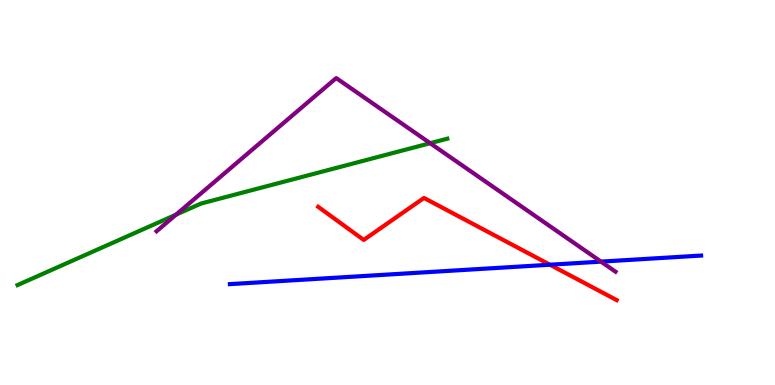[{'lines': ['blue', 'red'], 'intersections': [{'x': 7.1, 'y': 3.12}]}, {'lines': ['green', 'red'], 'intersections': []}, {'lines': ['purple', 'red'], 'intersections': []}, {'lines': ['blue', 'green'], 'intersections': []}, {'lines': ['blue', 'purple'], 'intersections': [{'x': 7.76, 'y': 3.2}]}, {'lines': ['green', 'purple'], 'intersections': [{'x': 2.27, 'y': 4.42}, {'x': 5.55, 'y': 6.28}]}]